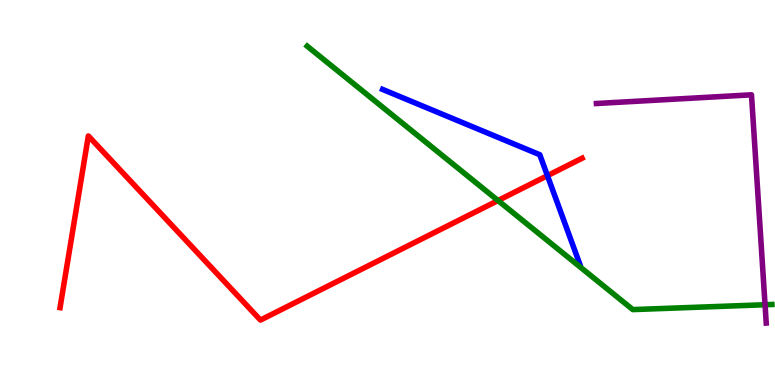[{'lines': ['blue', 'red'], 'intersections': [{'x': 7.06, 'y': 5.44}]}, {'lines': ['green', 'red'], 'intersections': [{'x': 6.43, 'y': 4.79}]}, {'lines': ['purple', 'red'], 'intersections': []}, {'lines': ['blue', 'green'], 'intersections': []}, {'lines': ['blue', 'purple'], 'intersections': []}, {'lines': ['green', 'purple'], 'intersections': [{'x': 9.87, 'y': 2.08}]}]